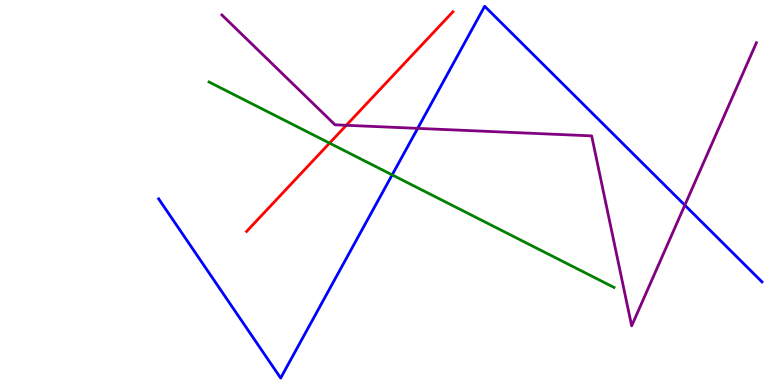[{'lines': ['blue', 'red'], 'intersections': []}, {'lines': ['green', 'red'], 'intersections': [{'x': 4.25, 'y': 6.28}]}, {'lines': ['purple', 'red'], 'intersections': [{'x': 4.47, 'y': 6.75}]}, {'lines': ['blue', 'green'], 'intersections': [{'x': 5.06, 'y': 5.46}]}, {'lines': ['blue', 'purple'], 'intersections': [{'x': 5.39, 'y': 6.67}, {'x': 8.84, 'y': 4.67}]}, {'lines': ['green', 'purple'], 'intersections': []}]